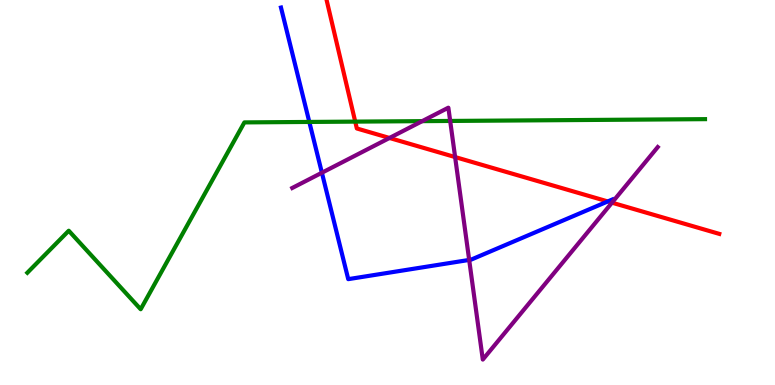[{'lines': ['blue', 'red'], 'intersections': [{'x': 7.84, 'y': 4.77}]}, {'lines': ['green', 'red'], 'intersections': [{'x': 4.58, 'y': 6.84}]}, {'lines': ['purple', 'red'], 'intersections': [{'x': 5.03, 'y': 6.42}, {'x': 5.87, 'y': 5.92}, {'x': 7.9, 'y': 4.74}]}, {'lines': ['blue', 'green'], 'intersections': [{'x': 3.99, 'y': 6.83}]}, {'lines': ['blue', 'purple'], 'intersections': [{'x': 4.15, 'y': 5.51}, {'x': 6.05, 'y': 3.25}]}, {'lines': ['green', 'purple'], 'intersections': [{'x': 5.45, 'y': 6.85}, {'x': 5.81, 'y': 6.86}]}]